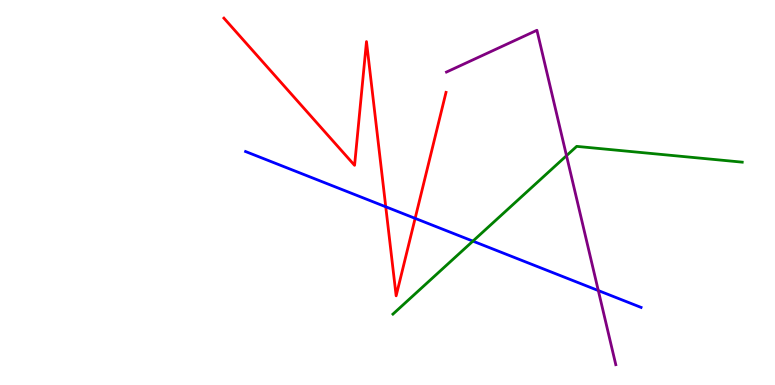[{'lines': ['blue', 'red'], 'intersections': [{'x': 4.98, 'y': 4.63}, {'x': 5.36, 'y': 4.33}]}, {'lines': ['green', 'red'], 'intersections': []}, {'lines': ['purple', 'red'], 'intersections': []}, {'lines': ['blue', 'green'], 'intersections': [{'x': 6.1, 'y': 3.74}]}, {'lines': ['blue', 'purple'], 'intersections': [{'x': 7.72, 'y': 2.45}]}, {'lines': ['green', 'purple'], 'intersections': [{'x': 7.31, 'y': 5.96}]}]